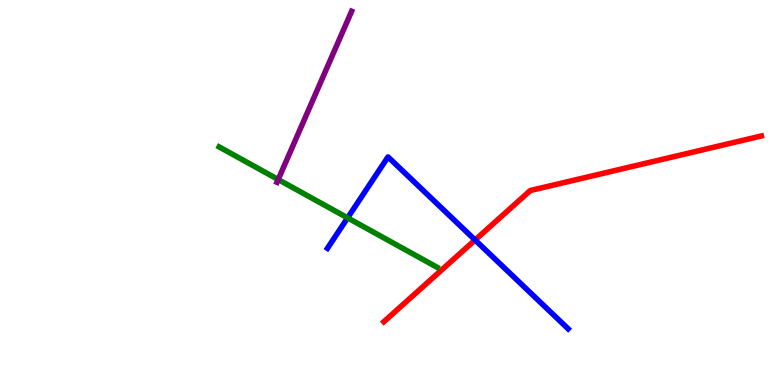[{'lines': ['blue', 'red'], 'intersections': [{'x': 6.13, 'y': 3.77}]}, {'lines': ['green', 'red'], 'intersections': []}, {'lines': ['purple', 'red'], 'intersections': []}, {'lines': ['blue', 'green'], 'intersections': [{'x': 4.49, 'y': 4.34}]}, {'lines': ['blue', 'purple'], 'intersections': []}, {'lines': ['green', 'purple'], 'intersections': [{'x': 3.59, 'y': 5.34}]}]